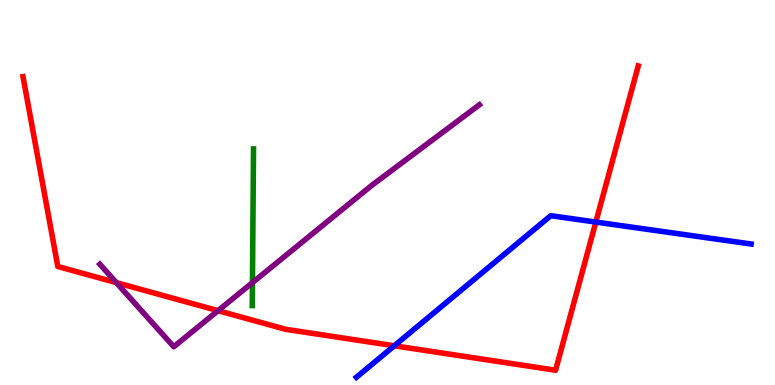[{'lines': ['blue', 'red'], 'intersections': [{'x': 5.09, 'y': 1.02}, {'x': 7.69, 'y': 4.23}]}, {'lines': ['green', 'red'], 'intersections': []}, {'lines': ['purple', 'red'], 'intersections': [{'x': 1.5, 'y': 2.66}, {'x': 2.81, 'y': 1.93}]}, {'lines': ['blue', 'green'], 'intersections': []}, {'lines': ['blue', 'purple'], 'intersections': []}, {'lines': ['green', 'purple'], 'intersections': [{'x': 3.26, 'y': 2.66}]}]